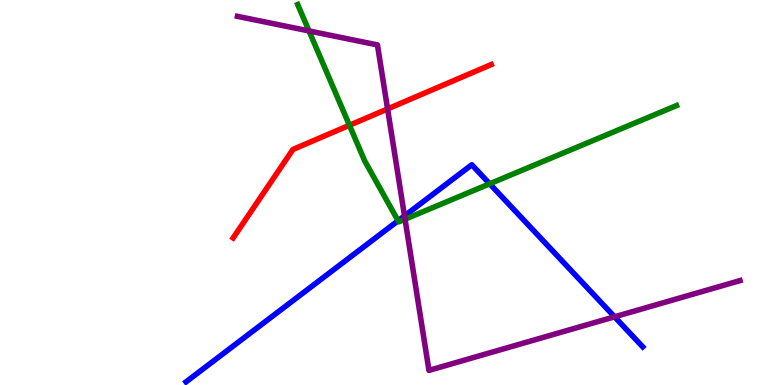[{'lines': ['blue', 'red'], 'intersections': []}, {'lines': ['green', 'red'], 'intersections': [{'x': 4.51, 'y': 6.75}]}, {'lines': ['purple', 'red'], 'intersections': [{'x': 5.0, 'y': 7.17}]}, {'lines': ['blue', 'green'], 'intersections': [{'x': 5.14, 'y': 4.27}, {'x': 6.32, 'y': 5.23}]}, {'lines': ['blue', 'purple'], 'intersections': [{'x': 5.22, 'y': 4.39}, {'x': 7.93, 'y': 1.77}]}, {'lines': ['green', 'purple'], 'intersections': [{'x': 3.99, 'y': 9.2}, {'x': 5.23, 'y': 4.31}]}]